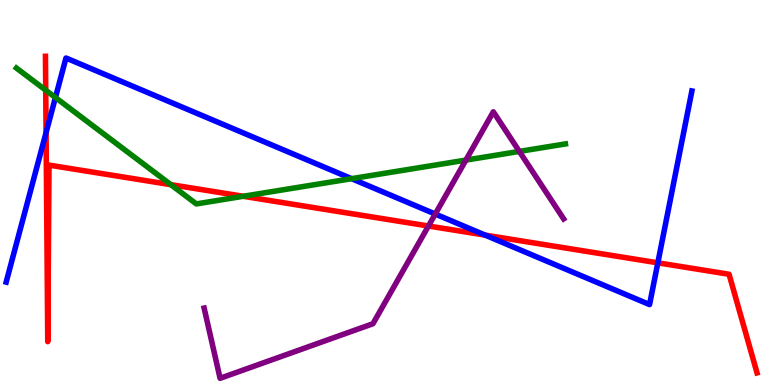[{'lines': ['blue', 'red'], 'intersections': [{'x': 0.594, 'y': 6.56}, {'x': 6.26, 'y': 3.89}, {'x': 8.49, 'y': 3.17}]}, {'lines': ['green', 'red'], 'intersections': [{'x': 0.59, 'y': 7.66}, {'x': 2.2, 'y': 5.2}, {'x': 3.14, 'y': 4.9}]}, {'lines': ['purple', 'red'], 'intersections': [{'x': 5.53, 'y': 4.13}]}, {'lines': ['blue', 'green'], 'intersections': [{'x': 0.715, 'y': 7.47}, {'x': 4.54, 'y': 5.36}]}, {'lines': ['blue', 'purple'], 'intersections': [{'x': 5.62, 'y': 4.44}]}, {'lines': ['green', 'purple'], 'intersections': [{'x': 6.01, 'y': 5.84}, {'x': 6.7, 'y': 6.07}]}]